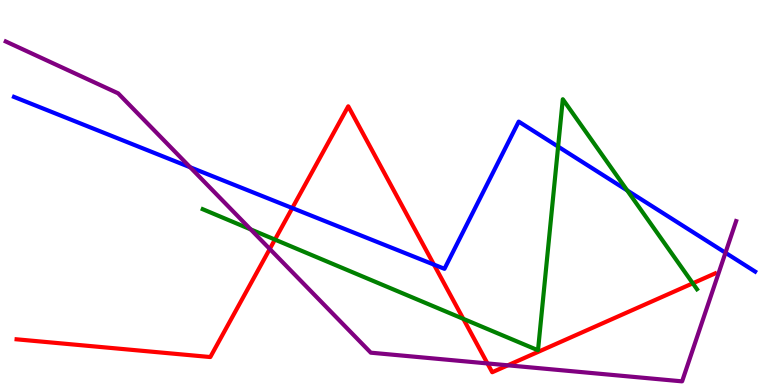[{'lines': ['blue', 'red'], 'intersections': [{'x': 3.77, 'y': 4.6}, {'x': 5.6, 'y': 3.13}]}, {'lines': ['green', 'red'], 'intersections': [{'x': 3.55, 'y': 3.78}, {'x': 5.98, 'y': 1.72}, {'x': 8.94, 'y': 2.64}]}, {'lines': ['purple', 'red'], 'intersections': [{'x': 3.48, 'y': 3.53}, {'x': 6.29, 'y': 0.56}, {'x': 6.55, 'y': 0.512}]}, {'lines': ['blue', 'green'], 'intersections': [{'x': 7.2, 'y': 6.19}, {'x': 8.09, 'y': 5.05}]}, {'lines': ['blue', 'purple'], 'intersections': [{'x': 2.45, 'y': 5.66}, {'x': 9.36, 'y': 3.43}]}, {'lines': ['green', 'purple'], 'intersections': [{'x': 3.23, 'y': 4.04}]}]